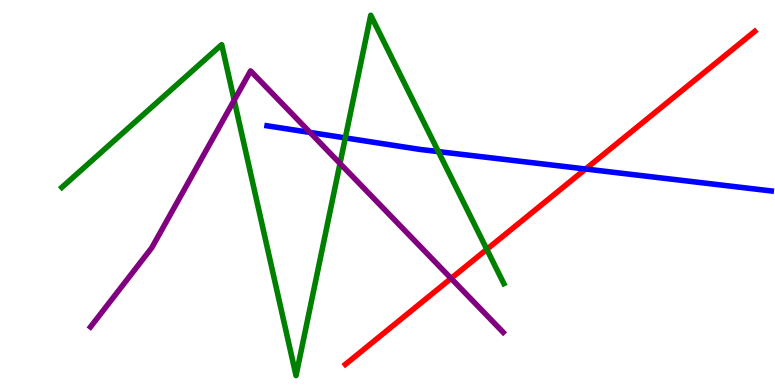[{'lines': ['blue', 'red'], 'intersections': [{'x': 7.56, 'y': 5.61}]}, {'lines': ['green', 'red'], 'intersections': [{'x': 6.28, 'y': 3.52}]}, {'lines': ['purple', 'red'], 'intersections': [{'x': 5.82, 'y': 2.77}]}, {'lines': ['blue', 'green'], 'intersections': [{'x': 4.46, 'y': 6.42}, {'x': 5.66, 'y': 6.06}]}, {'lines': ['blue', 'purple'], 'intersections': [{'x': 4.0, 'y': 6.56}]}, {'lines': ['green', 'purple'], 'intersections': [{'x': 3.02, 'y': 7.4}, {'x': 4.39, 'y': 5.75}]}]